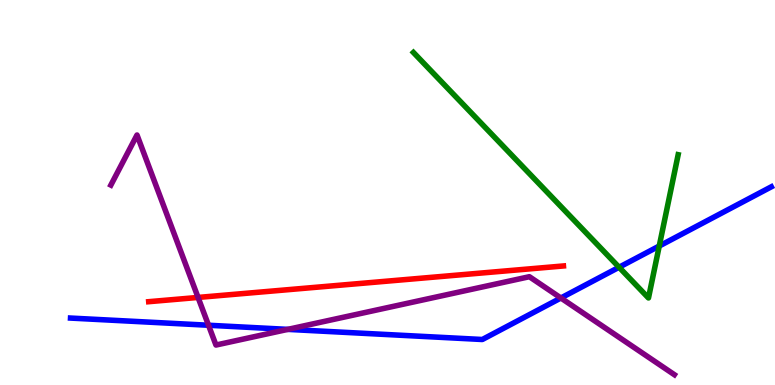[{'lines': ['blue', 'red'], 'intersections': []}, {'lines': ['green', 'red'], 'intersections': []}, {'lines': ['purple', 'red'], 'intersections': [{'x': 2.56, 'y': 2.27}]}, {'lines': ['blue', 'green'], 'intersections': [{'x': 7.99, 'y': 3.06}, {'x': 8.51, 'y': 3.61}]}, {'lines': ['blue', 'purple'], 'intersections': [{'x': 2.69, 'y': 1.55}, {'x': 3.71, 'y': 1.44}, {'x': 7.24, 'y': 2.26}]}, {'lines': ['green', 'purple'], 'intersections': []}]